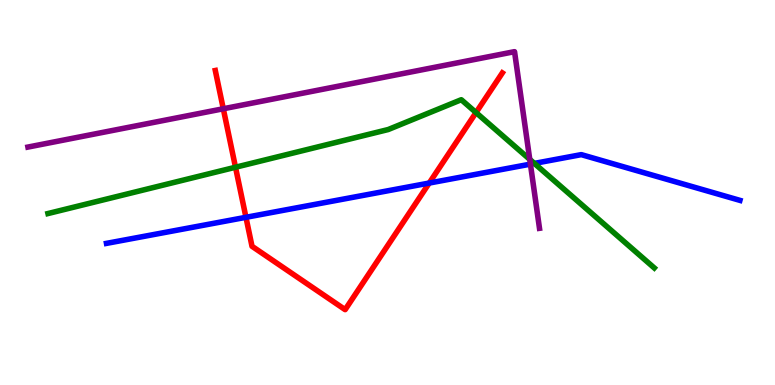[{'lines': ['blue', 'red'], 'intersections': [{'x': 3.17, 'y': 4.36}, {'x': 5.54, 'y': 5.25}]}, {'lines': ['green', 'red'], 'intersections': [{'x': 3.04, 'y': 5.66}, {'x': 6.14, 'y': 7.08}]}, {'lines': ['purple', 'red'], 'intersections': [{'x': 2.88, 'y': 7.17}]}, {'lines': ['blue', 'green'], 'intersections': [{'x': 6.9, 'y': 5.76}]}, {'lines': ['blue', 'purple'], 'intersections': [{'x': 6.84, 'y': 5.74}]}, {'lines': ['green', 'purple'], 'intersections': [{'x': 6.84, 'y': 5.86}]}]